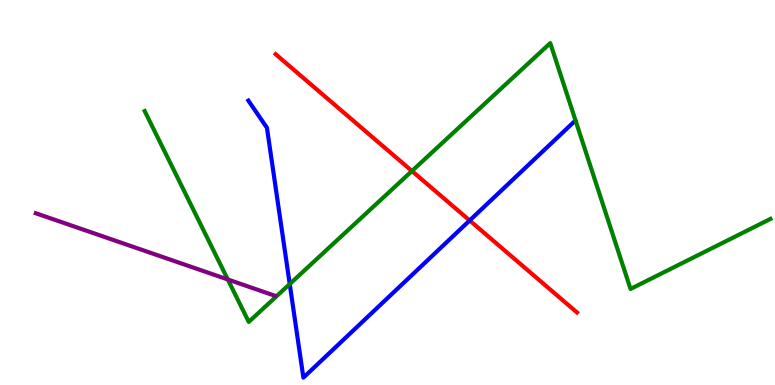[{'lines': ['blue', 'red'], 'intersections': [{'x': 6.06, 'y': 4.27}]}, {'lines': ['green', 'red'], 'intersections': [{'x': 5.32, 'y': 5.56}]}, {'lines': ['purple', 'red'], 'intersections': []}, {'lines': ['blue', 'green'], 'intersections': [{'x': 3.74, 'y': 2.62}]}, {'lines': ['blue', 'purple'], 'intersections': []}, {'lines': ['green', 'purple'], 'intersections': [{'x': 2.94, 'y': 2.74}]}]